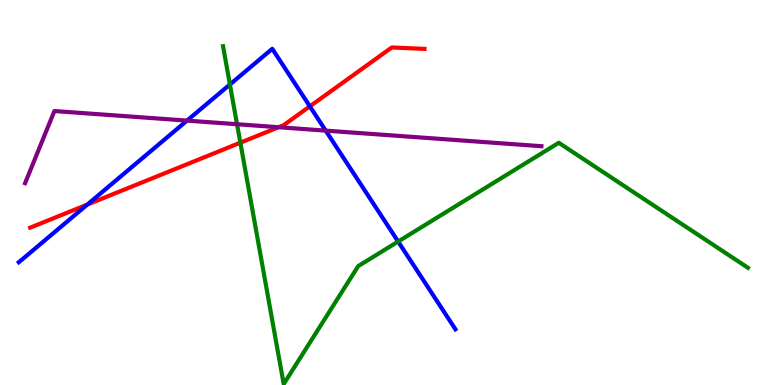[{'lines': ['blue', 'red'], 'intersections': [{'x': 1.13, 'y': 4.69}, {'x': 4.0, 'y': 7.24}]}, {'lines': ['green', 'red'], 'intersections': [{'x': 3.1, 'y': 6.29}]}, {'lines': ['purple', 'red'], 'intersections': [{'x': 3.59, 'y': 6.7}]}, {'lines': ['blue', 'green'], 'intersections': [{'x': 2.97, 'y': 7.81}, {'x': 5.14, 'y': 3.73}]}, {'lines': ['blue', 'purple'], 'intersections': [{'x': 2.41, 'y': 6.87}, {'x': 4.2, 'y': 6.61}]}, {'lines': ['green', 'purple'], 'intersections': [{'x': 3.06, 'y': 6.77}]}]